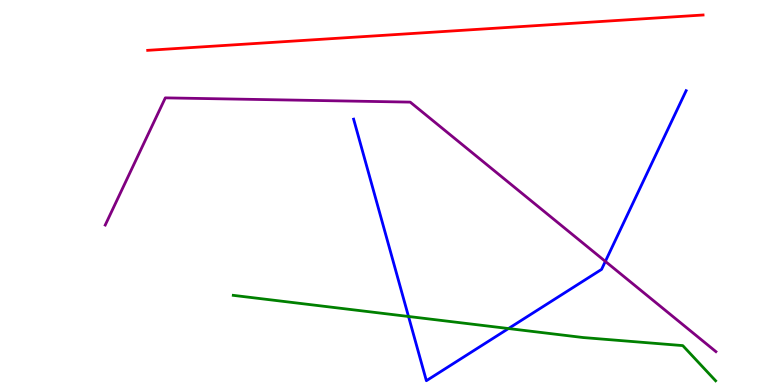[{'lines': ['blue', 'red'], 'intersections': []}, {'lines': ['green', 'red'], 'intersections': []}, {'lines': ['purple', 'red'], 'intersections': []}, {'lines': ['blue', 'green'], 'intersections': [{'x': 5.27, 'y': 1.78}, {'x': 6.56, 'y': 1.47}]}, {'lines': ['blue', 'purple'], 'intersections': [{'x': 7.81, 'y': 3.21}]}, {'lines': ['green', 'purple'], 'intersections': []}]